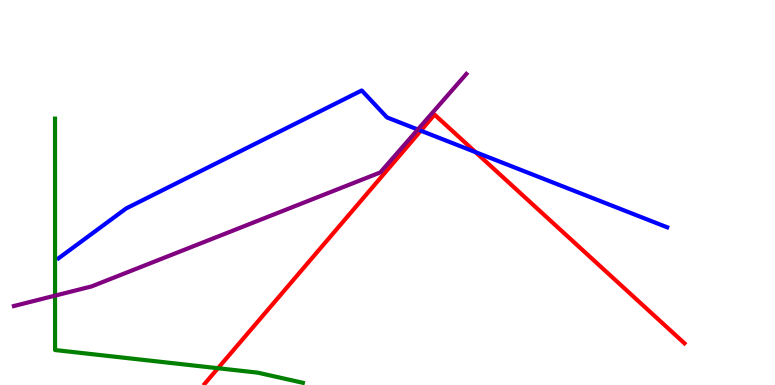[{'lines': ['blue', 'red'], 'intersections': [{'x': 5.43, 'y': 6.61}, {'x': 6.14, 'y': 6.05}]}, {'lines': ['green', 'red'], 'intersections': [{'x': 2.81, 'y': 0.436}]}, {'lines': ['purple', 'red'], 'intersections': []}, {'lines': ['blue', 'green'], 'intersections': []}, {'lines': ['blue', 'purple'], 'intersections': [{'x': 5.39, 'y': 6.64}]}, {'lines': ['green', 'purple'], 'intersections': [{'x': 0.71, 'y': 2.32}]}]